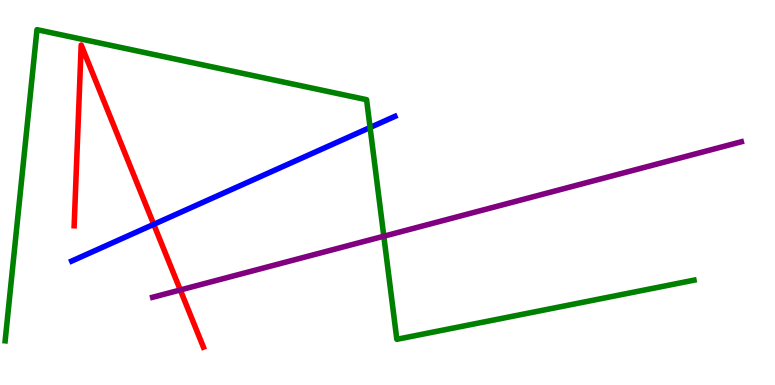[{'lines': ['blue', 'red'], 'intersections': [{'x': 1.98, 'y': 4.17}]}, {'lines': ['green', 'red'], 'intersections': []}, {'lines': ['purple', 'red'], 'intersections': [{'x': 2.33, 'y': 2.47}]}, {'lines': ['blue', 'green'], 'intersections': [{'x': 4.78, 'y': 6.69}]}, {'lines': ['blue', 'purple'], 'intersections': []}, {'lines': ['green', 'purple'], 'intersections': [{'x': 4.95, 'y': 3.86}]}]